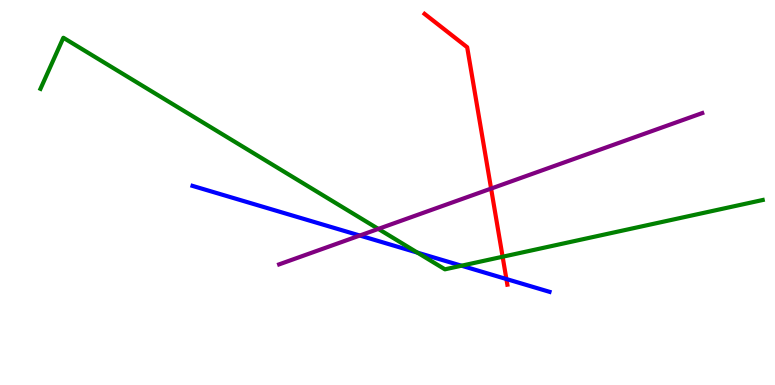[{'lines': ['blue', 'red'], 'intersections': [{'x': 6.53, 'y': 2.75}]}, {'lines': ['green', 'red'], 'intersections': [{'x': 6.49, 'y': 3.33}]}, {'lines': ['purple', 'red'], 'intersections': [{'x': 6.34, 'y': 5.1}]}, {'lines': ['blue', 'green'], 'intersections': [{'x': 5.39, 'y': 3.44}, {'x': 5.95, 'y': 3.1}]}, {'lines': ['blue', 'purple'], 'intersections': [{'x': 4.64, 'y': 3.88}]}, {'lines': ['green', 'purple'], 'intersections': [{'x': 4.88, 'y': 4.05}]}]